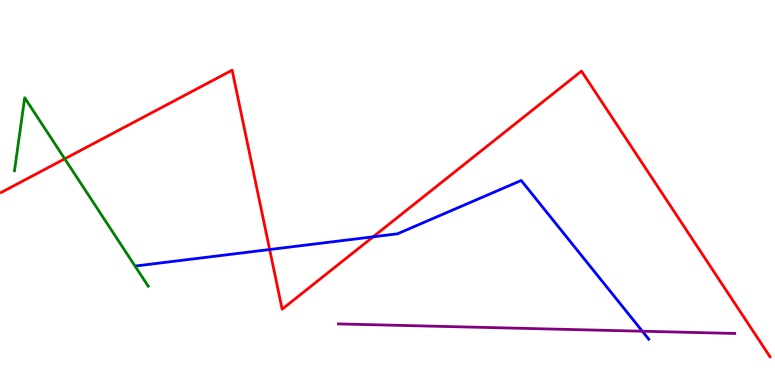[{'lines': ['blue', 'red'], 'intersections': [{'x': 3.48, 'y': 3.52}, {'x': 4.81, 'y': 3.85}]}, {'lines': ['green', 'red'], 'intersections': [{'x': 0.835, 'y': 5.87}]}, {'lines': ['purple', 'red'], 'intersections': []}, {'lines': ['blue', 'green'], 'intersections': []}, {'lines': ['blue', 'purple'], 'intersections': [{'x': 8.29, 'y': 1.4}]}, {'lines': ['green', 'purple'], 'intersections': []}]